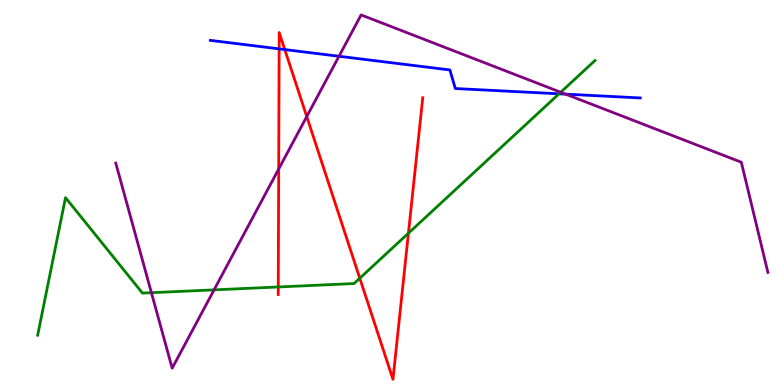[{'lines': ['blue', 'red'], 'intersections': [{'x': 3.6, 'y': 8.73}, {'x': 3.67, 'y': 8.71}]}, {'lines': ['green', 'red'], 'intersections': [{'x': 3.59, 'y': 2.55}, {'x': 4.64, 'y': 2.77}, {'x': 5.27, 'y': 3.94}]}, {'lines': ['purple', 'red'], 'intersections': [{'x': 3.6, 'y': 5.61}, {'x': 3.96, 'y': 6.97}]}, {'lines': ['blue', 'green'], 'intersections': [{'x': 7.21, 'y': 7.56}]}, {'lines': ['blue', 'purple'], 'intersections': [{'x': 4.37, 'y': 8.54}, {'x': 7.3, 'y': 7.55}]}, {'lines': ['green', 'purple'], 'intersections': [{'x': 1.95, 'y': 2.4}, {'x': 2.76, 'y': 2.47}, {'x': 7.24, 'y': 7.6}]}]